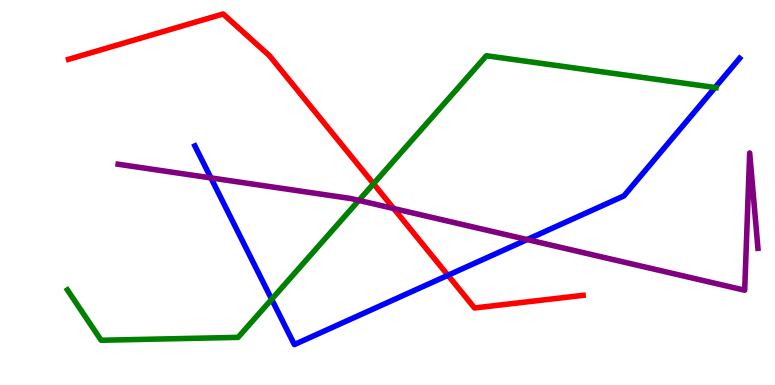[{'lines': ['blue', 'red'], 'intersections': [{'x': 5.78, 'y': 2.85}]}, {'lines': ['green', 'red'], 'intersections': [{'x': 4.82, 'y': 5.23}]}, {'lines': ['purple', 'red'], 'intersections': [{'x': 5.08, 'y': 4.58}]}, {'lines': ['blue', 'green'], 'intersections': [{'x': 3.51, 'y': 2.23}, {'x': 9.23, 'y': 7.73}]}, {'lines': ['blue', 'purple'], 'intersections': [{'x': 2.72, 'y': 5.38}, {'x': 6.8, 'y': 3.78}]}, {'lines': ['green', 'purple'], 'intersections': [{'x': 4.63, 'y': 4.79}]}]